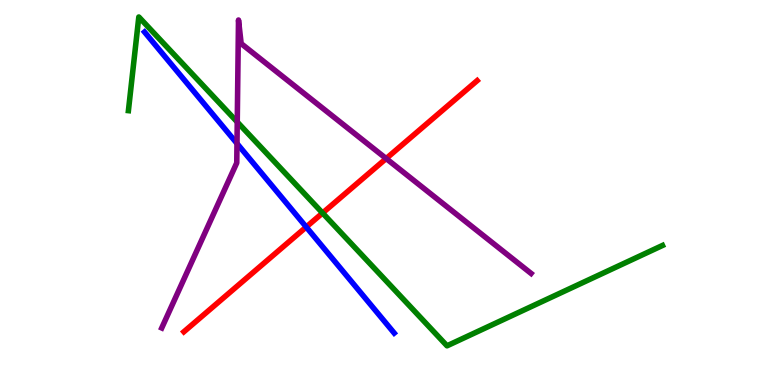[{'lines': ['blue', 'red'], 'intersections': [{'x': 3.95, 'y': 4.1}]}, {'lines': ['green', 'red'], 'intersections': [{'x': 4.16, 'y': 4.47}]}, {'lines': ['purple', 'red'], 'intersections': [{'x': 4.98, 'y': 5.88}]}, {'lines': ['blue', 'green'], 'intersections': []}, {'lines': ['blue', 'purple'], 'intersections': [{'x': 3.06, 'y': 6.27}]}, {'lines': ['green', 'purple'], 'intersections': [{'x': 3.06, 'y': 6.83}]}]